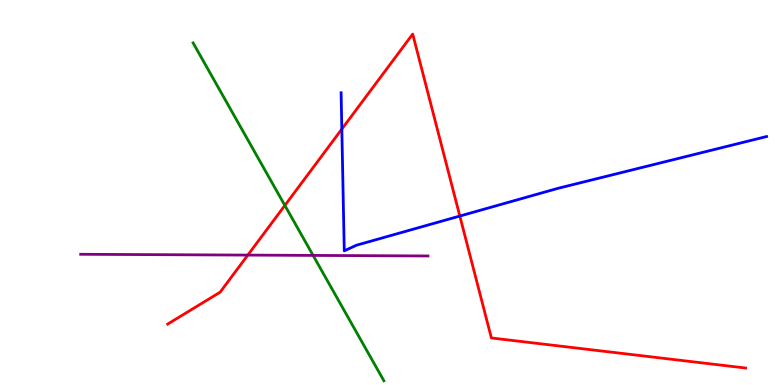[{'lines': ['blue', 'red'], 'intersections': [{'x': 4.41, 'y': 6.65}, {'x': 5.93, 'y': 4.39}]}, {'lines': ['green', 'red'], 'intersections': [{'x': 3.68, 'y': 4.66}]}, {'lines': ['purple', 'red'], 'intersections': [{'x': 3.2, 'y': 3.37}]}, {'lines': ['blue', 'green'], 'intersections': []}, {'lines': ['blue', 'purple'], 'intersections': []}, {'lines': ['green', 'purple'], 'intersections': [{'x': 4.04, 'y': 3.37}]}]